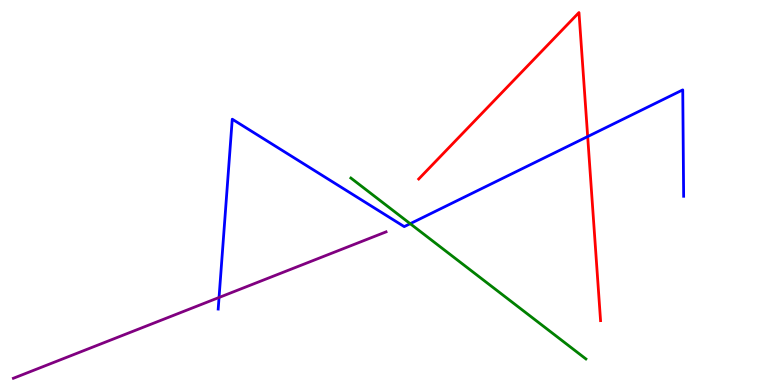[{'lines': ['blue', 'red'], 'intersections': [{'x': 7.58, 'y': 6.45}]}, {'lines': ['green', 'red'], 'intersections': []}, {'lines': ['purple', 'red'], 'intersections': []}, {'lines': ['blue', 'green'], 'intersections': [{'x': 5.29, 'y': 4.19}]}, {'lines': ['blue', 'purple'], 'intersections': [{'x': 2.83, 'y': 2.27}]}, {'lines': ['green', 'purple'], 'intersections': []}]